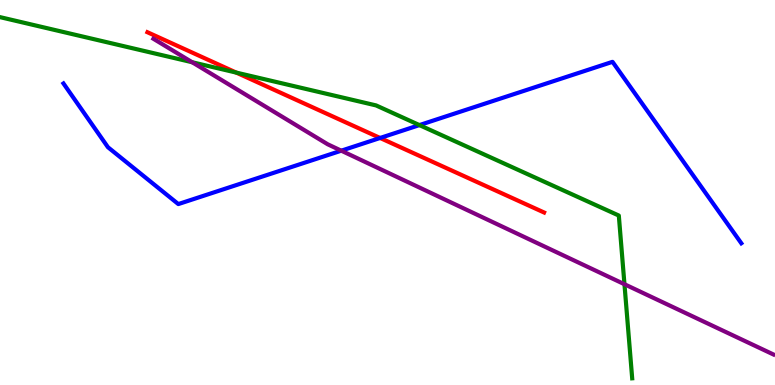[{'lines': ['blue', 'red'], 'intersections': [{'x': 4.9, 'y': 6.42}]}, {'lines': ['green', 'red'], 'intersections': [{'x': 3.05, 'y': 8.11}]}, {'lines': ['purple', 'red'], 'intersections': []}, {'lines': ['blue', 'green'], 'intersections': [{'x': 5.41, 'y': 6.75}]}, {'lines': ['blue', 'purple'], 'intersections': [{'x': 4.4, 'y': 6.09}]}, {'lines': ['green', 'purple'], 'intersections': [{'x': 2.48, 'y': 8.38}, {'x': 8.06, 'y': 2.62}]}]